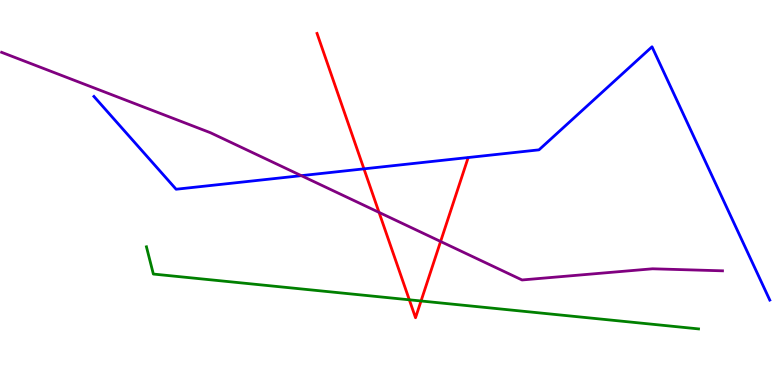[{'lines': ['blue', 'red'], 'intersections': [{'x': 4.7, 'y': 5.61}]}, {'lines': ['green', 'red'], 'intersections': [{'x': 5.28, 'y': 2.21}, {'x': 5.43, 'y': 2.18}]}, {'lines': ['purple', 'red'], 'intersections': [{'x': 4.89, 'y': 4.48}, {'x': 5.69, 'y': 3.73}]}, {'lines': ['blue', 'green'], 'intersections': []}, {'lines': ['blue', 'purple'], 'intersections': [{'x': 3.89, 'y': 5.44}]}, {'lines': ['green', 'purple'], 'intersections': []}]